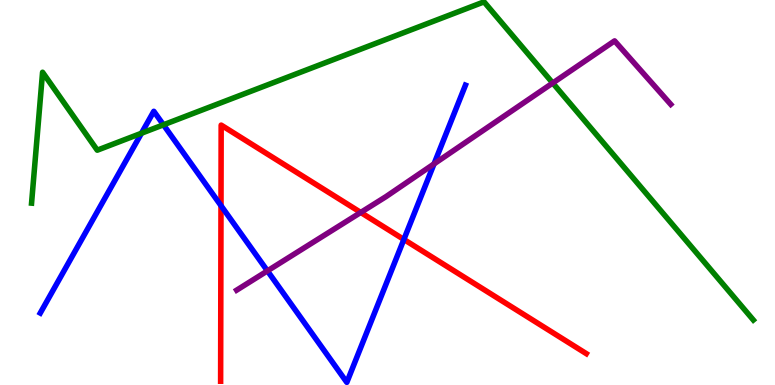[{'lines': ['blue', 'red'], 'intersections': [{'x': 2.85, 'y': 4.66}, {'x': 5.21, 'y': 3.78}]}, {'lines': ['green', 'red'], 'intersections': []}, {'lines': ['purple', 'red'], 'intersections': [{'x': 4.65, 'y': 4.48}]}, {'lines': ['blue', 'green'], 'intersections': [{'x': 1.83, 'y': 6.54}, {'x': 2.11, 'y': 6.76}]}, {'lines': ['blue', 'purple'], 'intersections': [{'x': 3.45, 'y': 2.96}, {'x': 5.6, 'y': 5.74}]}, {'lines': ['green', 'purple'], 'intersections': [{'x': 7.13, 'y': 7.84}]}]